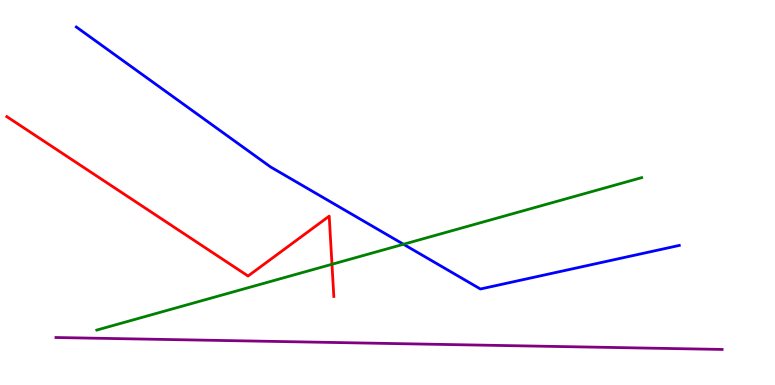[{'lines': ['blue', 'red'], 'intersections': []}, {'lines': ['green', 'red'], 'intersections': [{'x': 4.28, 'y': 3.14}]}, {'lines': ['purple', 'red'], 'intersections': []}, {'lines': ['blue', 'green'], 'intersections': [{'x': 5.21, 'y': 3.66}]}, {'lines': ['blue', 'purple'], 'intersections': []}, {'lines': ['green', 'purple'], 'intersections': []}]